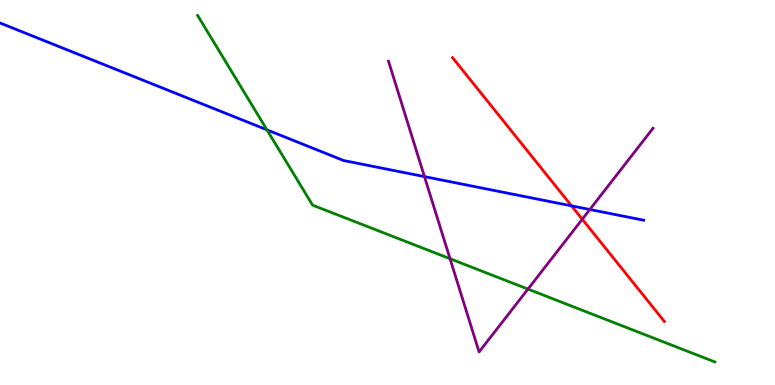[{'lines': ['blue', 'red'], 'intersections': [{'x': 7.38, 'y': 4.65}]}, {'lines': ['green', 'red'], 'intersections': []}, {'lines': ['purple', 'red'], 'intersections': [{'x': 7.51, 'y': 4.31}]}, {'lines': ['blue', 'green'], 'intersections': [{'x': 3.44, 'y': 6.63}]}, {'lines': ['blue', 'purple'], 'intersections': [{'x': 5.48, 'y': 5.41}, {'x': 7.61, 'y': 4.56}]}, {'lines': ['green', 'purple'], 'intersections': [{'x': 5.81, 'y': 3.28}, {'x': 6.81, 'y': 2.49}]}]